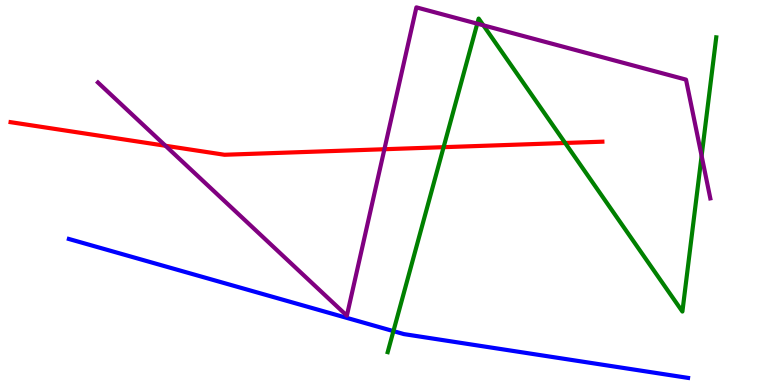[{'lines': ['blue', 'red'], 'intersections': []}, {'lines': ['green', 'red'], 'intersections': [{'x': 5.72, 'y': 6.18}, {'x': 7.29, 'y': 6.29}]}, {'lines': ['purple', 'red'], 'intersections': [{'x': 2.14, 'y': 6.21}, {'x': 4.96, 'y': 6.12}]}, {'lines': ['blue', 'green'], 'intersections': [{'x': 5.08, 'y': 1.4}]}, {'lines': ['blue', 'purple'], 'intersections': []}, {'lines': ['green', 'purple'], 'intersections': [{'x': 6.16, 'y': 9.38}, {'x': 6.24, 'y': 9.34}, {'x': 9.05, 'y': 5.95}]}]